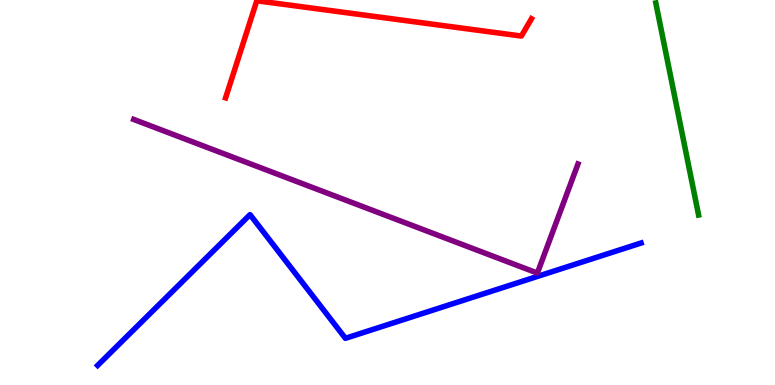[{'lines': ['blue', 'red'], 'intersections': []}, {'lines': ['green', 'red'], 'intersections': []}, {'lines': ['purple', 'red'], 'intersections': []}, {'lines': ['blue', 'green'], 'intersections': []}, {'lines': ['blue', 'purple'], 'intersections': []}, {'lines': ['green', 'purple'], 'intersections': []}]